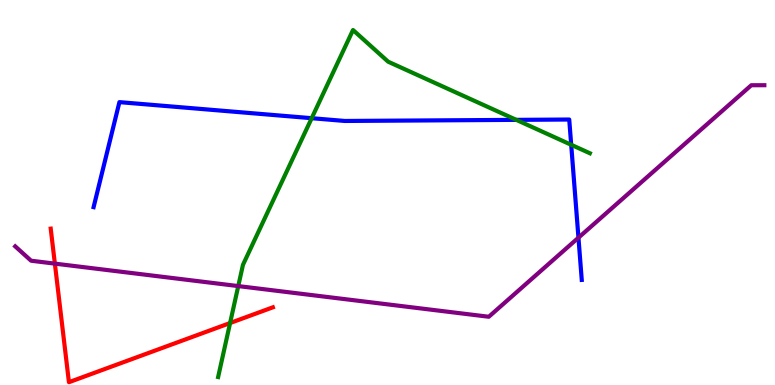[{'lines': ['blue', 'red'], 'intersections': []}, {'lines': ['green', 'red'], 'intersections': [{'x': 2.97, 'y': 1.61}]}, {'lines': ['purple', 'red'], 'intersections': [{'x': 0.708, 'y': 3.15}]}, {'lines': ['blue', 'green'], 'intersections': [{'x': 4.02, 'y': 6.93}, {'x': 6.66, 'y': 6.89}, {'x': 7.37, 'y': 6.24}]}, {'lines': ['blue', 'purple'], 'intersections': [{'x': 7.46, 'y': 3.83}]}, {'lines': ['green', 'purple'], 'intersections': [{'x': 3.07, 'y': 2.57}]}]